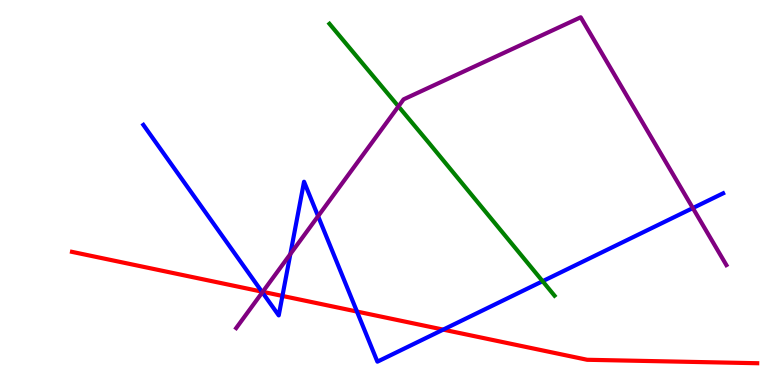[{'lines': ['blue', 'red'], 'intersections': [{'x': 3.38, 'y': 2.43}, {'x': 3.64, 'y': 2.31}, {'x': 4.61, 'y': 1.91}, {'x': 5.72, 'y': 1.44}]}, {'lines': ['green', 'red'], 'intersections': []}, {'lines': ['purple', 'red'], 'intersections': [{'x': 3.39, 'y': 2.42}]}, {'lines': ['blue', 'green'], 'intersections': [{'x': 7.0, 'y': 2.7}]}, {'lines': ['blue', 'purple'], 'intersections': [{'x': 3.39, 'y': 2.41}, {'x': 3.75, 'y': 3.4}, {'x': 4.1, 'y': 4.39}, {'x': 8.94, 'y': 4.6}]}, {'lines': ['green', 'purple'], 'intersections': [{'x': 5.14, 'y': 7.24}]}]